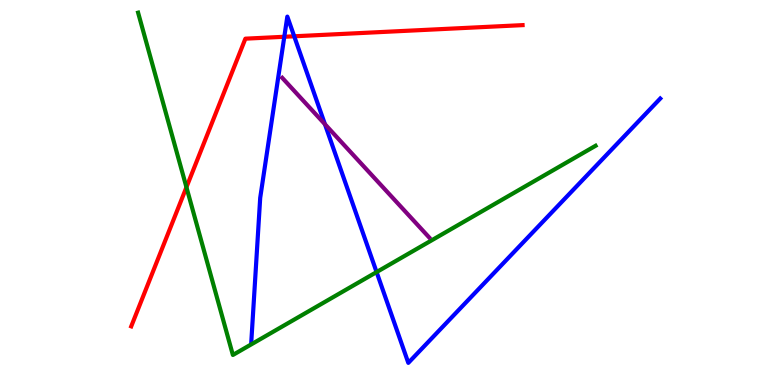[{'lines': ['blue', 'red'], 'intersections': [{'x': 3.67, 'y': 9.04}, {'x': 3.8, 'y': 9.06}]}, {'lines': ['green', 'red'], 'intersections': [{'x': 2.41, 'y': 5.14}]}, {'lines': ['purple', 'red'], 'intersections': []}, {'lines': ['blue', 'green'], 'intersections': [{'x': 4.86, 'y': 2.93}]}, {'lines': ['blue', 'purple'], 'intersections': [{'x': 4.19, 'y': 6.77}]}, {'lines': ['green', 'purple'], 'intersections': []}]